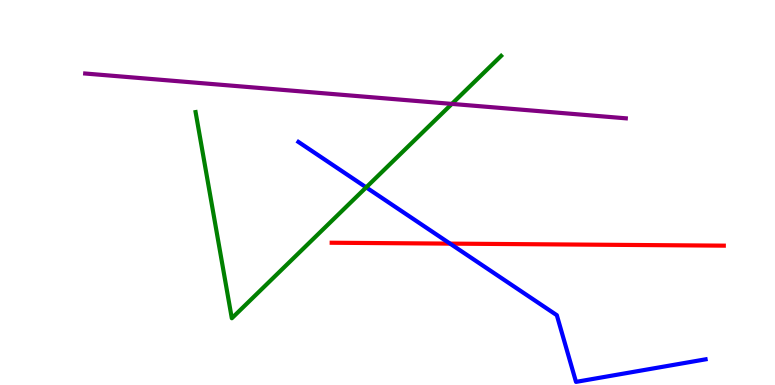[{'lines': ['blue', 'red'], 'intersections': [{'x': 5.81, 'y': 3.67}]}, {'lines': ['green', 'red'], 'intersections': []}, {'lines': ['purple', 'red'], 'intersections': []}, {'lines': ['blue', 'green'], 'intersections': [{'x': 4.72, 'y': 5.13}]}, {'lines': ['blue', 'purple'], 'intersections': []}, {'lines': ['green', 'purple'], 'intersections': [{'x': 5.83, 'y': 7.3}]}]